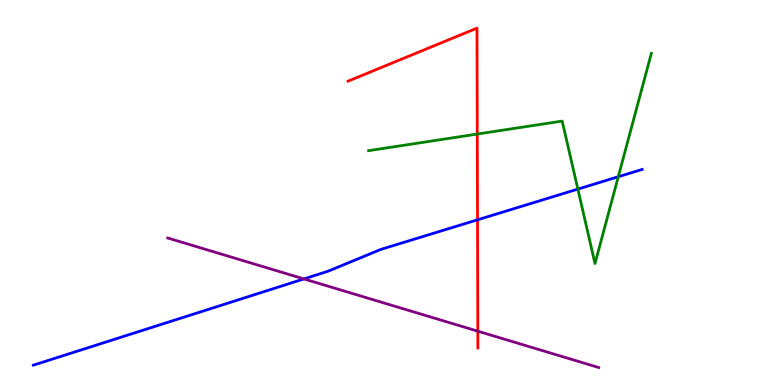[{'lines': ['blue', 'red'], 'intersections': [{'x': 6.16, 'y': 4.29}]}, {'lines': ['green', 'red'], 'intersections': [{'x': 6.16, 'y': 6.52}]}, {'lines': ['purple', 'red'], 'intersections': [{'x': 6.17, 'y': 1.4}]}, {'lines': ['blue', 'green'], 'intersections': [{'x': 7.46, 'y': 5.09}, {'x': 7.98, 'y': 5.41}]}, {'lines': ['blue', 'purple'], 'intersections': [{'x': 3.92, 'y': 2.76}]}, {'lines': ['green', 'purple'], 'intersections': []}]